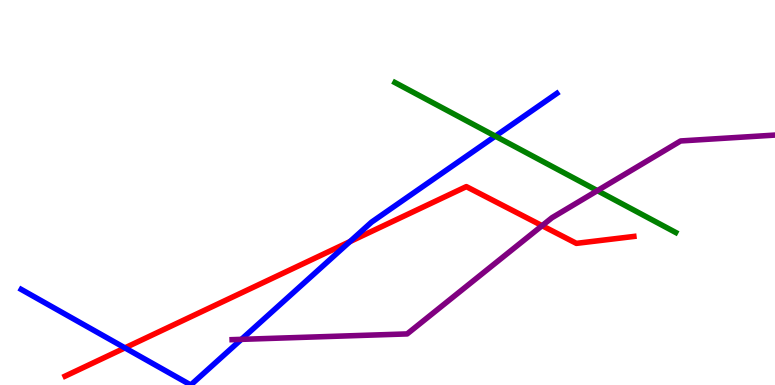[{'lines': ['blue', 'red'], 'intersections': [{'x': 1.61, 'y': 0.964}, {'x': 4.52, 'y': 3.72}]}, {'lines': ['green', 'red'], 'intersections': []}, {'lines': ['purple', 'red'], 'intersections': [{'x': 6.99, 'y': 4.14}]}, {'lines': ['blue', 'green'], 'intersections': [{'x': 6.39, 'y': 6.46}]}, {'lines': ['blue', 'purple'], 'intersections': [{'x': 3.11, 'y': 1.19}]}, {'lines': ['green', 'purple'], 'intersections': [{'x': 7.71, 'y': 5.05}]}]